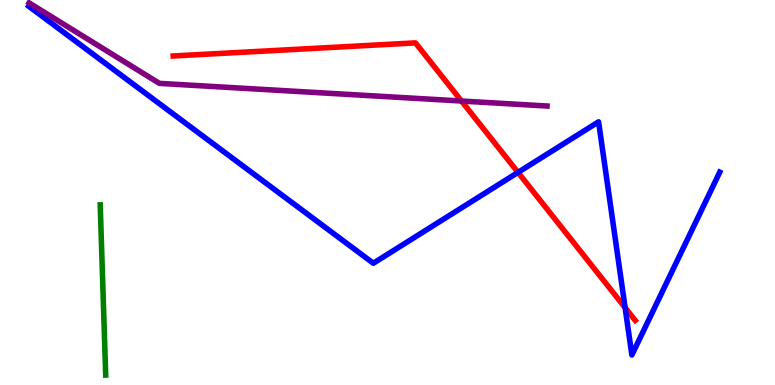[{'lines': ['blue', 'red'], 'intersections': [{'x': 6.68, 'y': 5.52}, {'x': 8.07, 'y': 2.01}]}, {'lines': ['green', 'red'], 'intersections': []}, {'lines': ['purple', 'red'], 'intersections': [{'x': 5.96, 'y': 7.38}]}, {'lines': ['blue', 'green'], 'intersections': []}, {'lines': ['blue', 'purple'], 'intersections': []}, {'lines': ['green', 'purple'], 'intersections': []}]